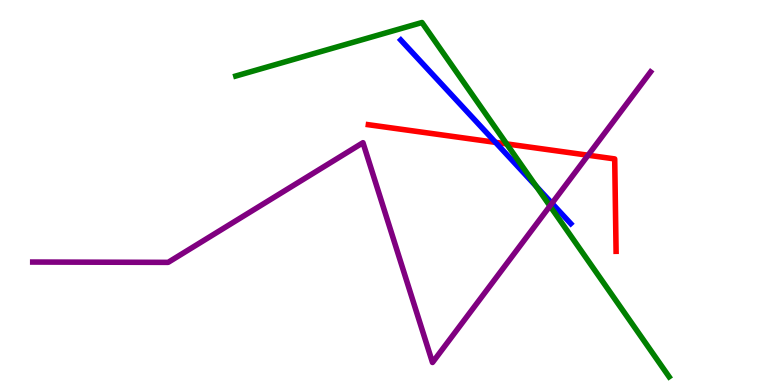[{'lines': ['blue', 'red'], 'intersections': [{'x': 6.39, 'y': 6.3}]}, {'lines': ['green', 'red'], 'intersections': [{'x': 6.54, 'y': 6.26}]}, {'lines': ['purple', 'red'], 'intersections': [{'x': 7.59, 'y': 5.97}]}, {'lines': ['blue', 'green'], 'intersections': [{'x': 6.92, 'y': 5.16}]}, {'lines': ['blue', 'purple'], 'intersections': [{'x': 7.12, 'y': 4.72}]}, {'lines': ['green', 'purple'], 'intersections': [{'x': 7.1, 'y': 4.65}]}]